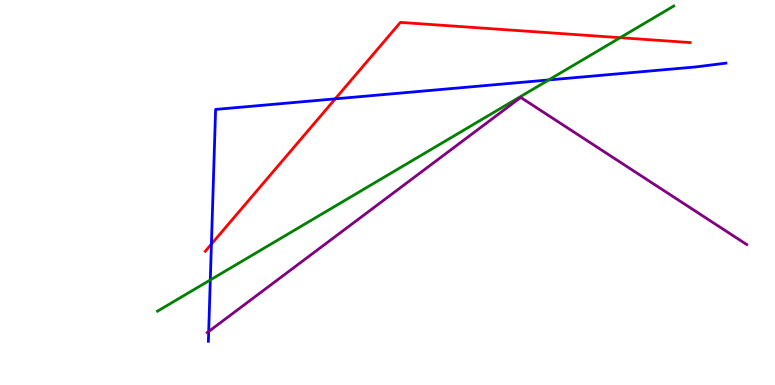[{'lines': ['blue', 'red'], 'intersections': [{'x': 2.73, 'y': 3.66}, {'x': 4.33, 'y': 7.43}]}, {'lines': ['green', 'red'], 'intersections': [{'x': 8.0, 'y': 9.02}]}, {'lines': ['purple', 'red'], 'intersections': []}, {'lines': ['blue', 'green'], 'intersections': [{'x': 2.71, 'y': 2.73}, {'x': 7.08, 'y': 7.92}]}, {'lines': ['blue', 'purple'], 'intersections': [{'x': 2.69, 'y': 1.39}]}, {'lines': ['green', 'purple'], 'intersections': []}]